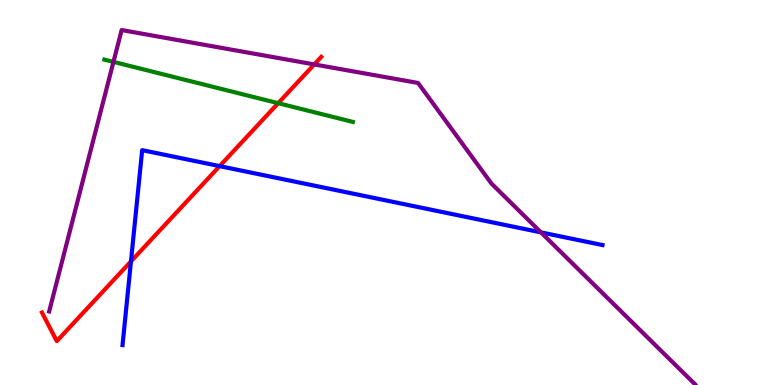[{'lines': ['blue', 'red'], 'intersections': [{'x': 1.69, 'y': 3.21}, {'x': 2.83, 'y': 5.69}]}, {'lines': ['green', 'red'], 'intersections': [{'x': 3.59, 'y': 7.32}]}, {'lines': ['purple', 'red'], 'intersections': [{'x': 4.05, 'y': 8.33}]}, {'lines': ['blue', 'green'], 'intersections': []}, {'lines': ['blue', 'purple'], 'intersections': [{'x': 6.98, 'y': 3.96}]}, {'lines': ['green', 'purple'], 'intersections': [{'x': 1.46, 'y': 8.39}]}]